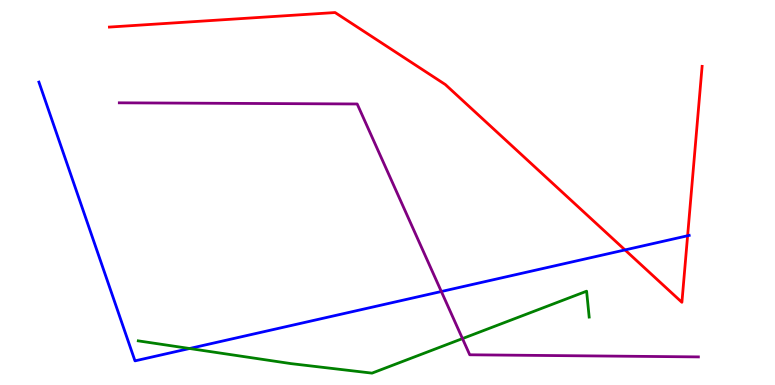[{'lines': ['blue', 'red'], 'intersections': [{'x': 8.06, 'y': 3.51}, {'x': 8.87, 'y': 3.88}]}, {'lines': ['green', 'red'], 'intersections': []}, {'lines': ['purple', 'red'], 'intersections': []}, {'lines': ['blue', 'green'], 'intersections': [{'x': 2.45, 'y': 0.948}]}, {'lines': ['blue', 'purple'], 'intersections': [{'x': 5.69, 'y': 2.43}]}, {'lines': ['green', 'purple'], 'intersections': [{'x': 5.97, 'y': 1.21}]}]